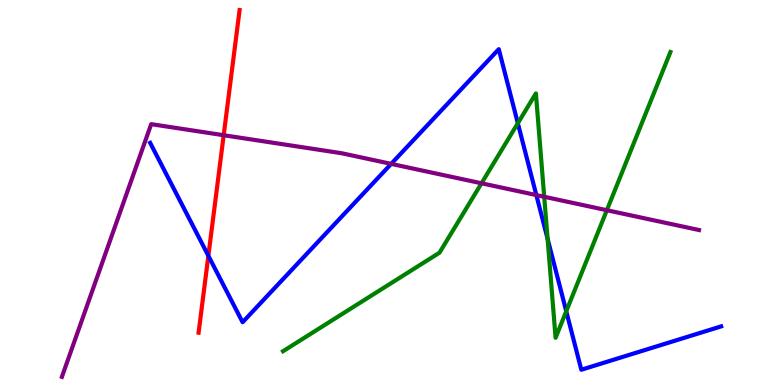[{'lines': ['blue', 'red'], 'intersections': [{'x': 2.69, 'y': 3.36}]}, {'lines': ['green', 'red'], 'intersections': []}, {'lines': ['purple', 'red'], 'intersections': [{'x': 2.89, 'y': 6.49}]}, {'lines': ['blue', 'green'], 'intersections': [{'x': 6.68, 'y': 6.8}, {'x': 7.07, 'y': 3.8}, {'x': 7.31, 'y': 1.92}]}, {'lines': ['blue', 'purple'], 'intersections': [{'x': 5.05, 'y': 5.74}, {'x': 6.92, 'y': 4.93}]}, {'lines': ['green', 'purple'], 'intersections': [{'x': 6.21, 'y': 5.24}, {'x': 7.02, 'y': 4.89}, {'x': 7.83, 'y': 4.54}]}]